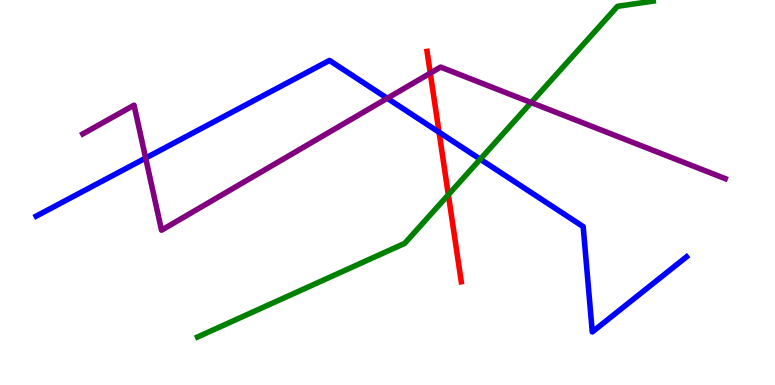[{'lines': ['blue', 'red'], 'intersections': [{'x': 5.67, 'y': 6.57}]}, {'lines': ['green', 'red'], 'intersections': [{'x': 5.79, 'y': 4.94}]}, {'lines': ['purple', 'red'], 'intersections': [{'x': 5.55, 'y': 8.1}]}, {'lines': ['blue', 'green'], 'intersections': [{'x': 6.2, 'y': 5.86}]}, {'lines': ['blue', 'purple'], 'intersections': [{'x': 1.88, 'y': 5.9}, {'x': 5.0, 'y': 7.45}]}, {'lines': ['green', 'purple'], 'intersections': [{'x': 6.85, 'y': 7.34}]}]